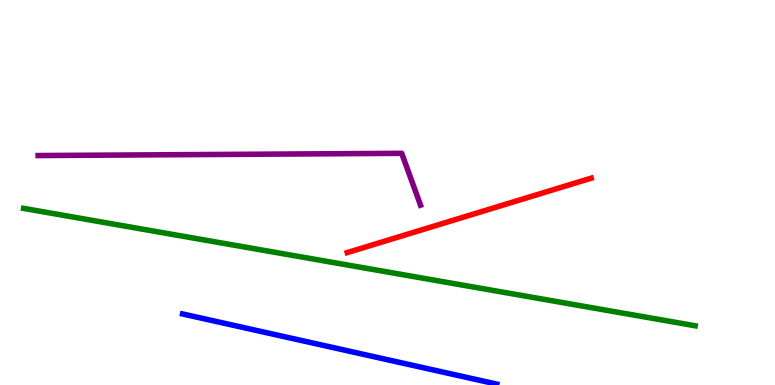[{'lines': ['blue', 'red'], 'intersections': []}, {'lines': ['green', 'red'], 'intersections': []}, {'lines': ['purple', 'red'], 'intersections': []}, {'lines': ['blue', 'green'], 'intersections': []}, {'lines': ['blue', 'purple'], 'intersections': []}, {'lines': ['green', 'purple'], 'intersections': []}]